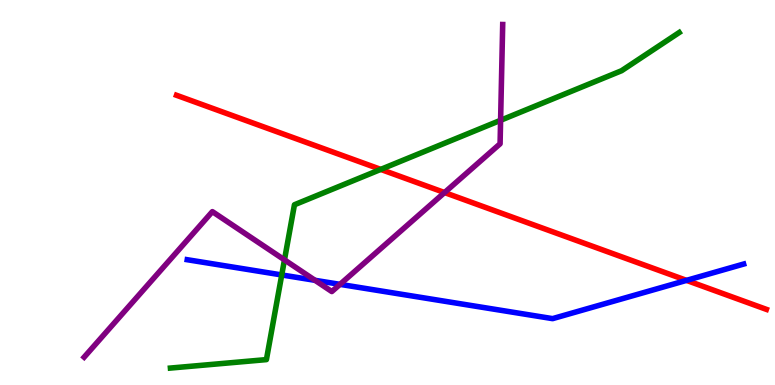[{'lines': ['blue', 'red'], 'intersections': [{'x': 8.86, 'y': 2.72}]}, {'lines': ['green', 'red'], 'intersections': [{'x': 4.91, 'y': 5.6}]}, {'lines': ['purple', 'red'], 'intersections': [{'x': 5.74, 'y': 5.0}]}, {'lines': ['blue', 'green'], 'intersections': [{'x': 3.64, 'y': 2.86}]}, {'lines': ['blue', 'purple'], 'intersections': [{'x': 4.07, 'y': 2.72}, {'x': 4.39, 'y': 2.61}]}, {'lines': ['green', 'purple'], 'intersections': [{'x': 3.67, 'y': 3.25}, {'x': 6.46, 'y': 6.88}]}]